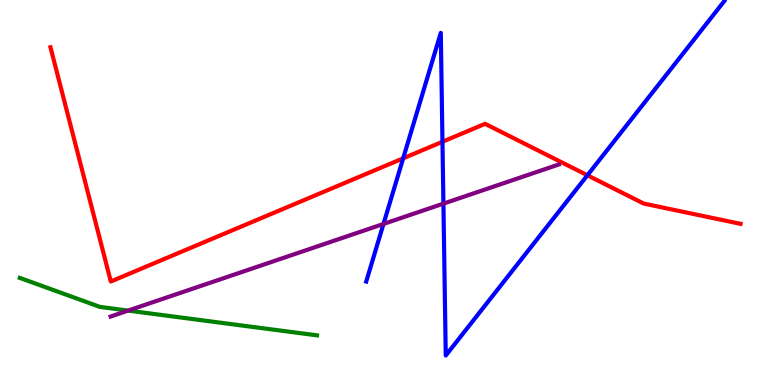[{'lines': ['blue', 'red'], 'intersections': [{'x': 5.2, 'y': 5.89}, {'x': 5.71, 'y': 6.32}, {'x': 7.58, 'y': 5.45}]}, {'lines': ['green', 'red'], 'intersections': []}, {'lines': ['purple', 'red'], 'intersections': []}, {'lines': ['blue', 'green'], 'intersections': []}, {'lines': ['blue', 'purple'], 'intersections': [{'x': 4.95, 'y': 4.18}, {'x': 5.72, 'y': 4.71}]}, {'lines': ['green', 'purple'], 'intersections': [{'x': 1.65, 'y': 1.93}]}]